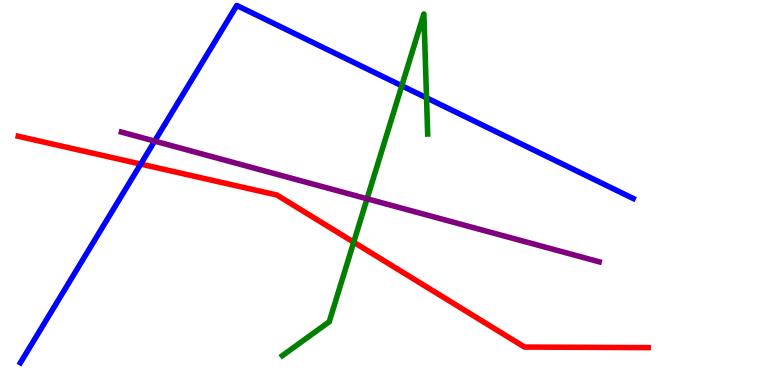[{'lines': ['blue', 'red'], 'intersections': [{'x': 1.82, 'y': 5.74}]}, {'lines': ['green', 'red'], 'intersections': [{'x': 4.56, 'y': 3.71}]}, {'lines': ['purple', 'red'], 'intersections': []}, {'lines': ['blue', 'green'], 'intersections': [{'x': 5.18, 'y': 7.77}, {'x': 5.5, 'y': 7.46}]}, {'lines': ['blue', 'purple'], 'intersections': [{'x': 2.0, 'y': 6.34}]}, {'lines': ['green', 'purple'], 'intersections': [{'x': 4.74, 'y': 4.84}]}]